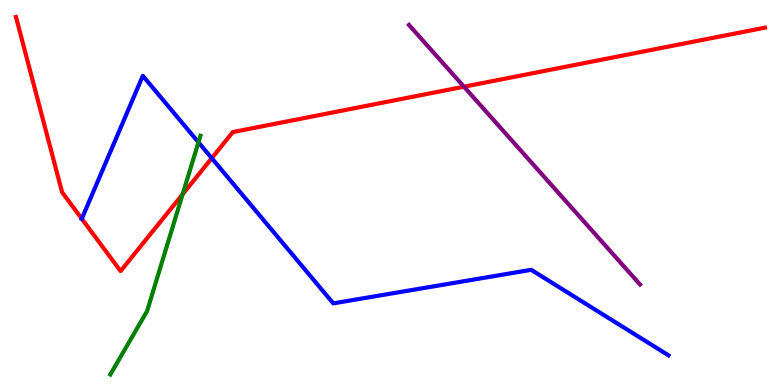[{'lines': ['blue', 'red'], 'intersections': [{'x': 1.06, 'y': 4.32}, {'x': 2.73, 'y': 5.89}]}, {'lines': ['green', 'red'], 'intersections': [{'x': 2.36, 'y': 4.95}]}, {'lines': ['purple', 'red'], 'intersections': [{'x': 5.99, 'y': 7.75}]}, {'lines': ['blue', 'green'], 'intersections': [{'x': 2.56, 'y': 6.3}]}, {'lines': ['blue', 'purple'], 'intersections': []}, {'lines': ['green', 'purple'], 'intersections': []}]